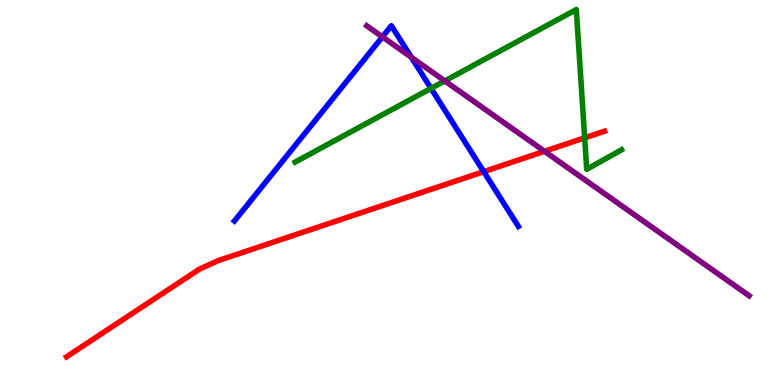[{'lines': ['blue', 'red'], 'intersections': [{'x': 6.24, 'y': 5.54}]}, {'lines': ['green', 'red'], 'intersections': [{'x': 7.54, 'y': 6.42}]}, {'lines': ['purple', 'red'], 'intersections': [{'x': 7.03, 'y': 6.07}]}, {'lines': ['blue', 'green'], 'intersections': [{'x': 5.56, 'y': 7.7}]}, {'lines': ['blue', 'purple'], 'intersections': [{'x': 4.93, 'y': 9.04}, {'x': 5.31, 'y': 8.51}]}, {'lines': ['green', 'purple'], 'intersections': [{'x': 5.74, 'y': 7.9}]}]